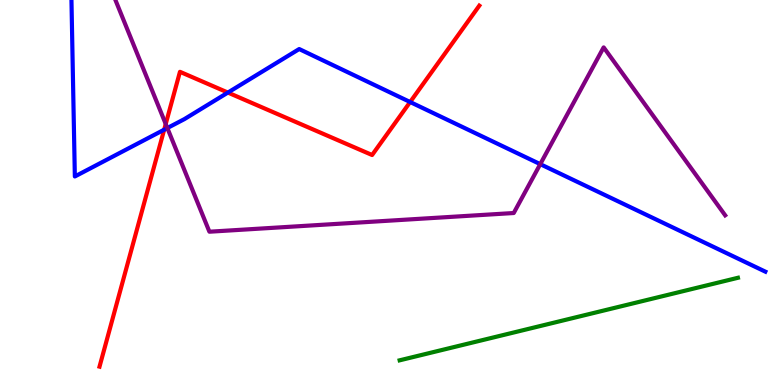[{'lines': ['blue', 'red'], 'intersections': [{'x': 2.12, 'y': 6.63}, {'x': 2.94, 'y': 7.6}, {'x': 5.29, 'y': 7.35}]}, {'lines': ['green', 'red'], 'intersections': []}, {'lines': ['purple', 'red'], 'intersections': [{'x': 2.14, 'y': 6.78}]}, {'lines': ['blue', 'green'], 'intersections': []}, {'lines': ['blue', 'purple'], 'intersections': [{'x': 2.16, 'y': 6.67}, {'x': 6.97, 'y': 5.74}]}, {'lines': ['green', 'purple'], 'intersections': []}]